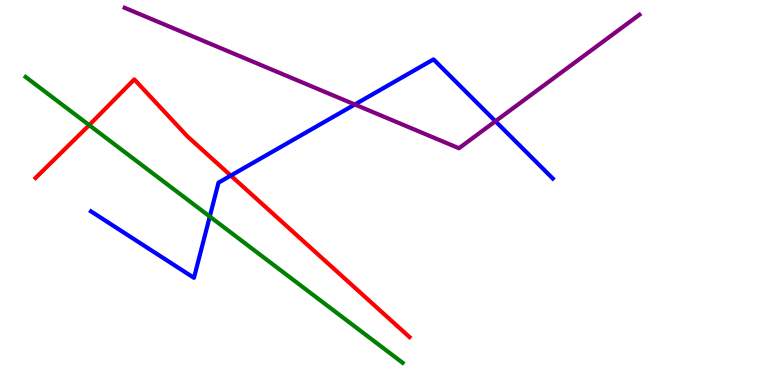[{'lines': ['blue', 'red'], 'intersections': [{'x': 2.98, 'y': 5.44}]}, {'lines': ['green', 'red'], 'intersections': [{'x': 1.15, 'y': 6.75}]}, {'lines': ['purple', 'red'], 'intersections': []}, {'lines': ['blue', 'green'], 'intersections': [{'x': 2.71, 'y': 4.38}]}, {'lines': ['blue', 'purple'], 'intersections': [{'x': 4.58, 'y': 7.29}, {'x': 6.39, 'y': 6.85}]}, {'lines': ['green', 'purple'], 'intersections': []}]